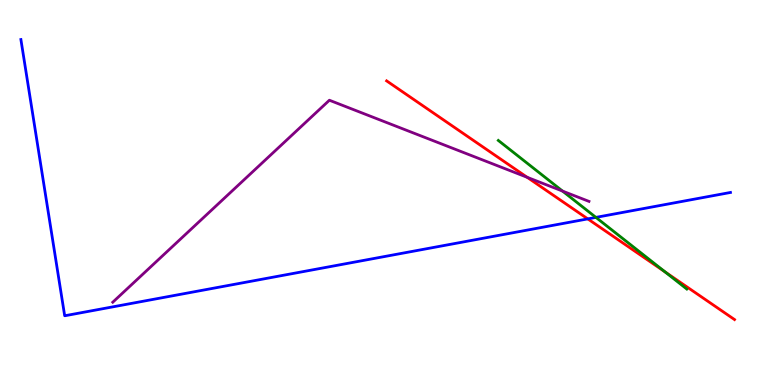[{'lines': ['blue', 'red'], 'intersections': [{'x': 7.58, 'y': 4.31}]}, {'lines': ['green', 'red'], 'intersections': [{'x': 8.58, 'y': 2.94}]}, {'lines': ['purple', 'red'], 'intersections': [{'x': 6.8, 'y': 5.39}]}, {'lines': ['blue', 'green'], 'intersections': [{'x': 7.69, 'y': 4.35}]}, {'lines': ['blue', 'purple'], 'intersections': []}, {'lines': ['green', 'purple'], 'intersections': [{'x': 7.26, 'y': 5.04}]}]